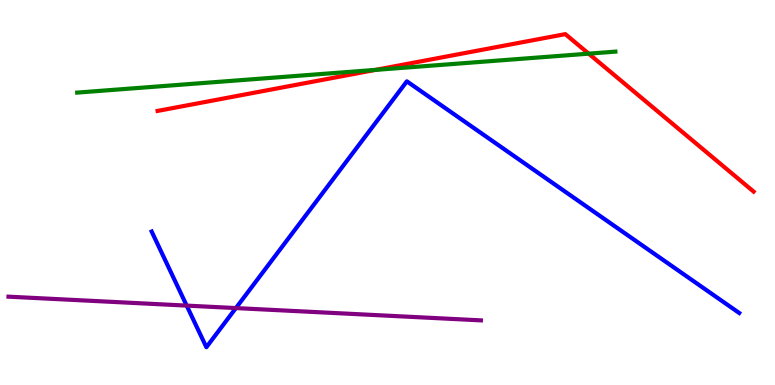[{'lines': ['blue', 'red'], 'intersections': []}, {'lines': ['green', 'red'], 'intersections': [{'x': 4.84, 'y': 8.18}, {'x': 7.6, 'y': 8.61}]}, {'lines': ['purple', 'red'], 'intersections': []}, {'lines': ['blue', 'green'], 'intersections': []}, {'lines': ['blue', 'purple'], 'intersections': [{'x': 2.41, 'y': 2.06}, {'x': 3.04, 'y': 2.0}]}, {'lines': ['green', 'purple'], 'intersections': []}]